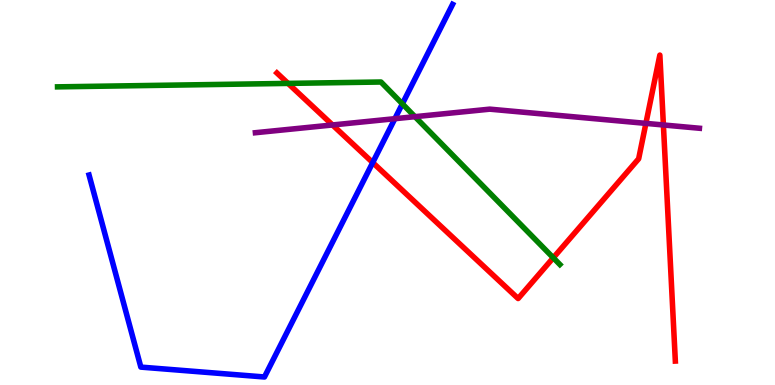[{'lines': ['blue', 'red'], 'intersections': [{'x': 4.81, 'y': 5.78}]}, {'lines': ['green', 'red'], 'intersections': [{'x': 3.72, 'y': 7.83}, {'x': 7.14, 'y': 3.3}]}, {'lines': ['purple', 'red'], 'intersections': [{'x': 4.29, 'y': 6.75}, {'x': 8.33, 'y': 6.8}, {'x': 8.56, 'y': 6.75}]}, {'lines': ['blue', 'green'], 'intersections': [{'x': 5.19, 'y': 7.3}]}, {'lines': ['blue', 'purple'], 'intersections': [{'x': 5.1, 'y': 6.92}]}, {'lines': ['green', 'purple'], 'intersections': [{'x': 5.35, 'y': 6.97}]}]